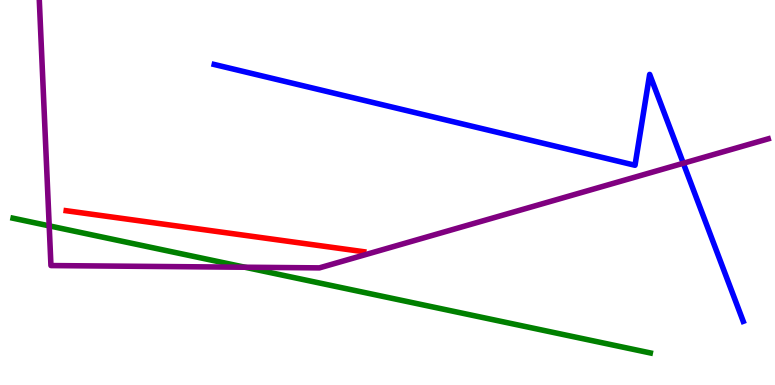[{'lines': ['blue', 'red'], 'intersections': []}, {'lines': ['green', 'red'], 'intersections': []}, {'lines': ['purple', 'red'], 'intersections': []}, {'lines': ['blue', 'green'], 'intersections': []}, {'lines': ['blue', 'purple'], 'intersections': [{'x': 8.82, 'y': 5.76}]}, {'lines': ['green', 'purple'], 'intersections': [{'x': 0.635, 'y': 4.13}, {'x': 3.16, 'y': 3.06}]}]